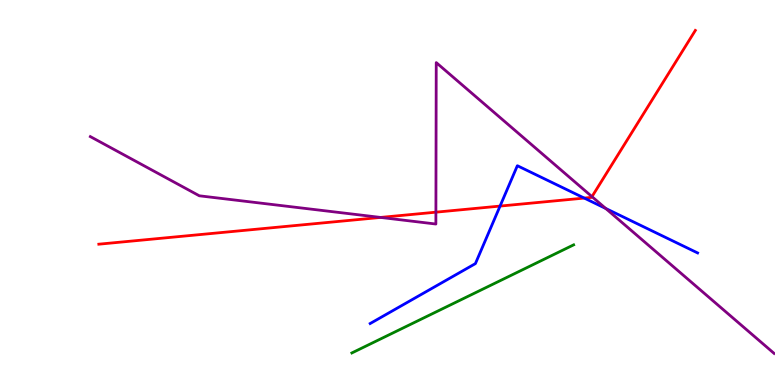[{'lines': ['blue', 'red'], 'intersections': [{'x': 6.45, 'y': 4.65}, {'x': 7.54, 'y': 4.85}]}, {'lines': ['green', 'red'], 'intersections': []}, {'lines': ['purple', 'red'], 'intersections': [{'x': 4.91, 'y': 4.35}, {'x': 5.62, 'y': 4.49}, {'x': 7.64, 'y': 4.89}]}, {'lines': ['blue', 'green'], 'intersections': []}, {'lines': ['blue', 'purple'], 'intersections': [{'x': 7.82, 'y': 4.59}]}, {'lines': ['green', 'purple'], 'intersections': []}]